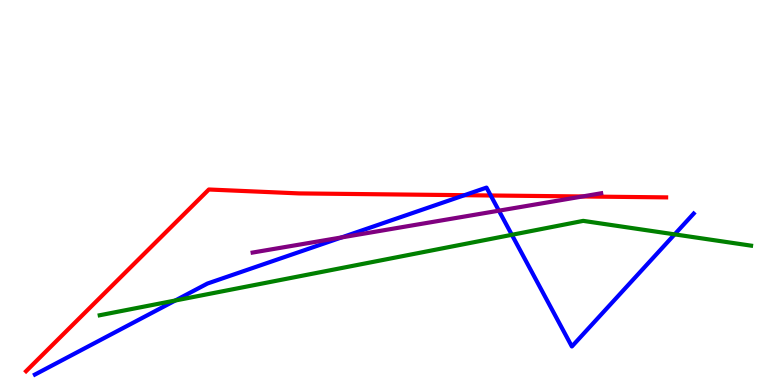[{'lines': ['blue', 'red'], 'intersections': [{'x': 5.99, 'y': 4.93}, {'x': 6.33, 'y': 4.92}]}, {'lines': ['green', 'red'], 'intersections': []}, {'lines': ['purple', 'red'], 'intersections': [{'x': 7.52, 'y': 4.9}]}, {'lines': ['blue', 'green'], 'intersections': [{'x': 2.26, 'y': 2.19}, {'x': 6.6, 'y': 3.9}, {'x': 8.71, 'y': 3.91}]}, {'lines': ['blue', 'purple'], 'intersections': [{'x': 4.41, 'y': 3.83}, {'x': 6.44, 'y': 4.53}]}, {'lines': ['green', 'purple'], 'intersections': []}]